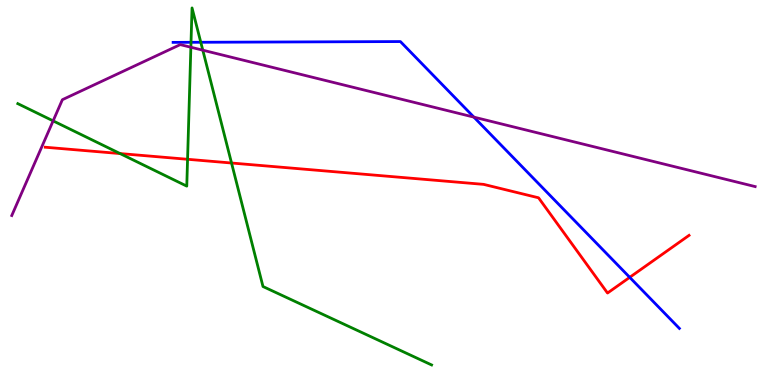[{'lines': ['blue', 'red'], 'intersections': [{'x': 8.13, 'y': 2.8}]}, {'lines': ['green', 'red'], 'intersections': [{'x': 1.55, 'y': 6.01}, {'x': 2.42, 'y': 5.86}, {'x': 2.99, 'y': 5.77}]}, {'lines': ['purple', 'red'], 'intersections': []}, {'lines': ['blue', 'green'], 'intersections': [{'x': 2.46, 'y': 8.9}, {'x': 2.59, 'y': 8.9}]}, {'lines': ['blue', 'purple'], 'intersections': [{'x': 6.11, 'y': 6.96}]}, {'lines': ['green', 'purple'], 'intersections': [{'x': 0.685, 'y': 6.86}, {'x': 2.46, 'y': 8.77}, {'x': 2.62, 'y': 8.7}]}]